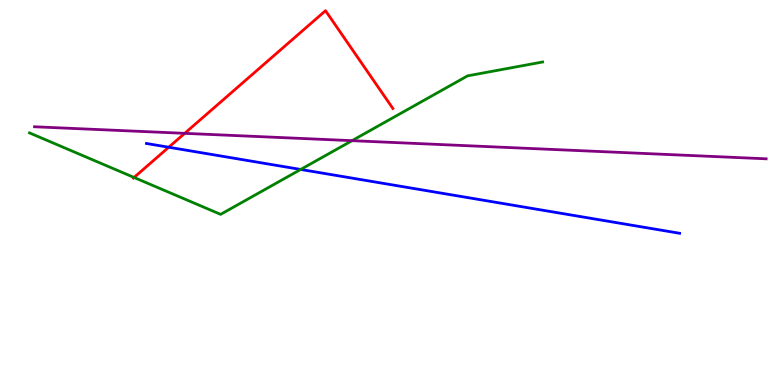[{'lines': ['blue', 'red'], 'intersections': [{'x': 2.18, 'y': 6.18}]}, {'lines': ['green', 'red'], 'intersections': [{'x': 1.73, 'y': 5.39}]}, {'lines': ['purple', 'red'], 'intersections': [{'x': 2.38, 'y': 6.54}]}, {'lines': ['blue', 'green'], 'intersections': [{'x': 3.88, 'y': 5.6}]}, {'lines': ['blue', 'purple'], 'intersections': []}, {'lines': ['green', 'purple'], 'intersections': [{'x': 4.54, 'y': 6.35}]}]